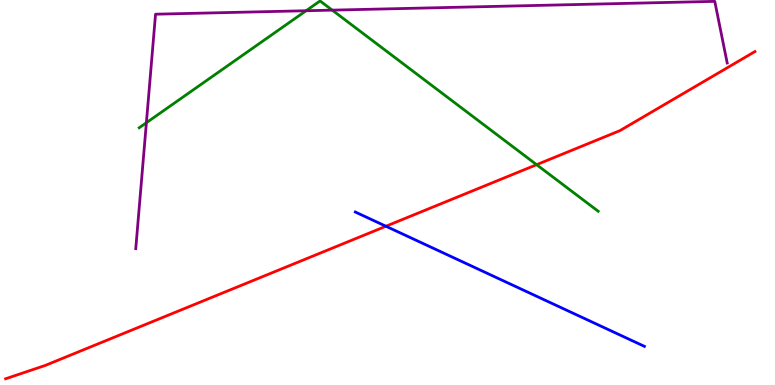[{'lines': ['blue', 'red'], 'intersections': [{'x': 4.98, 'y': 4.12}]}, {'lines': ['green', 'red'], 'intersections': [{'x': 6.92, 'y': 5.72}]}, {'lines': ['purple', 'red'], 'intersections': []}, {'lines': ['blue', 'green'], 'intersections': []}, {'lines': ['blue', 'purple'], 'intersections': []}, {'lines': ['green', 'purple'], 'intersections': [{'x': 1.89, 'y': 6.81}, {'x': 3.95, 'y': 9.72}, {'x': 4.29, 'y': 9.74}]}]